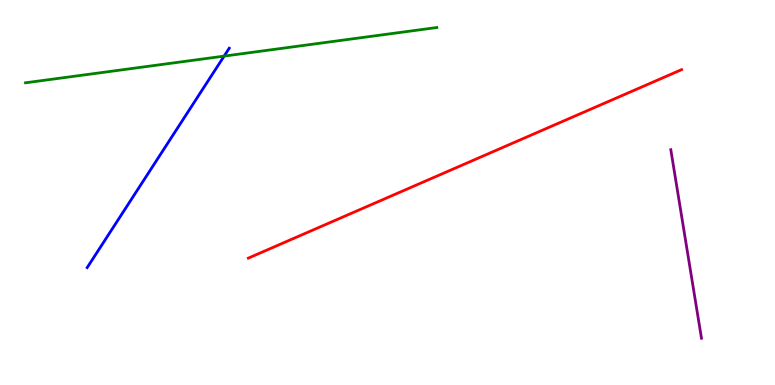[{'lines': ['blue', 'red'], 'intersections': []}, {'lines': ['green', 'red'], 'intersections': []}, {'lines': ['purple', 'red'], 'intersections': []}, {'lines': ['blue', 'green'], 'intersections': [{'x': 2.89, 'y': 8.54}]}, {'lines': ['blue', 'purple'], 'intersections': []}, {'lines': ['green', 'purple'], 'intersections': []}]